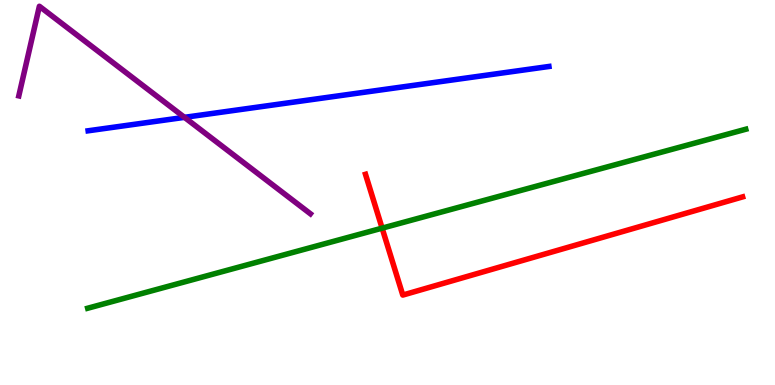[{'lines': ['blue', 'red'], 'intersections': []}, {'lines': ['green', 'red'], 'intersections': [{'x': 4.93, 'y': 4.07}]}, {'lines': ['purple', 'red'], 'intersections': []}, {'lines': ['blue', 'green'], 'intersections': []}, {'lines': ['blue', 'purple'], 'intersections': [{'x': 2.38, 'y': 6.95}]}, {'lines': ['green', 'purple'], 'intersections': []}]